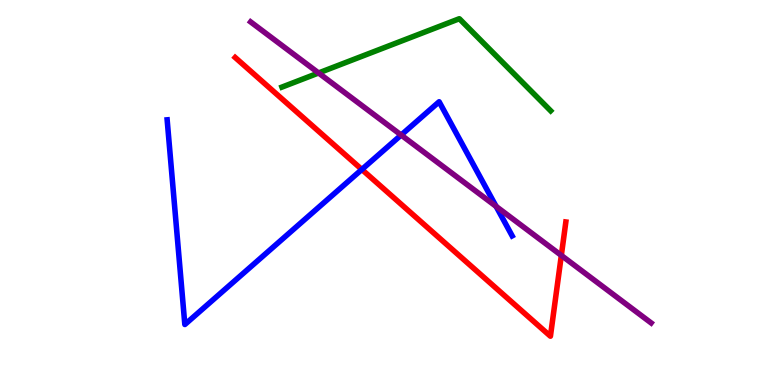[{'lines': ['blue', 'red'], 'intersections': [{'x': 4.67, 'y': 5.6}]}, {'lines': ['green', 'red'], 'intersections': []}, {'lines': ['purple', 'red'], 'intersections': [{'x': 7.24, 'y': 3.37}]}, {'lines': ['blue', 'green'], 'intersections': []}, {'lines': ['blue', 'purple'], 'intersections': [{'x': 5.18, 'y': 6.49}, {'x': 6.4, 'y': 4.64}]}, {'lines': ['green', 'purple'], 'intersections': [{'x': 4.11, 'y': 8.1}]}]